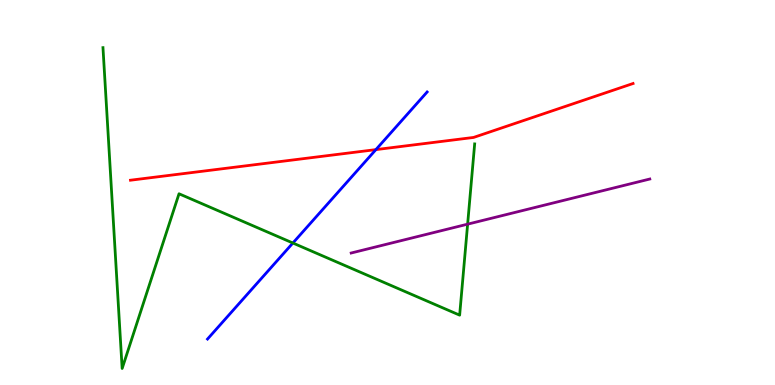[{'lines': ['blue', 'red'], 'intersections': [{'x': 4.85, 'y': 6.11}]}, {'lines': ['green', 'red'], 'intersections': []}, {'lines': ['purple', 'red'], 'intersections': []}, {'lines': ['blue', 'green'], 'intersections': [{'x': 3.78, 'y': 3.69}]}, {'lines': ['blue', 'purple'], 'intersections': []}, {'lines': ['green', 'purple'], 'intersections': [{'x': 6.03, 'y': 4.18}]}]